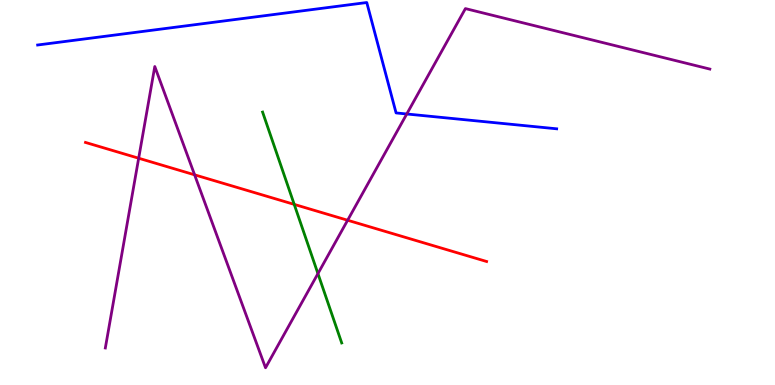[{'lines': ['blue', 'red'], 'intersections': []}, {'lines': ['green', 'red'], 'intersections': [{'x': 3.8, 'y': 4.69}]}, {'lines': ['purple', 'red'], 'intersections': [{'x': 1.79, 'y': 5.89}, {'x': 2.51, 'y': 5.46}, {'x': 4.49, 'y': 4.28}]}, {'lines': ['blue', 'green'], 'intersections': []}, {'lines': ['blue', 'purple'], 'intersections': [{'x': 5.25, 'y': 7.04}]}, {'lines': ['green', 'purple'], 'intersections': [{'x': 4.1, 'y': 2.89}]}]